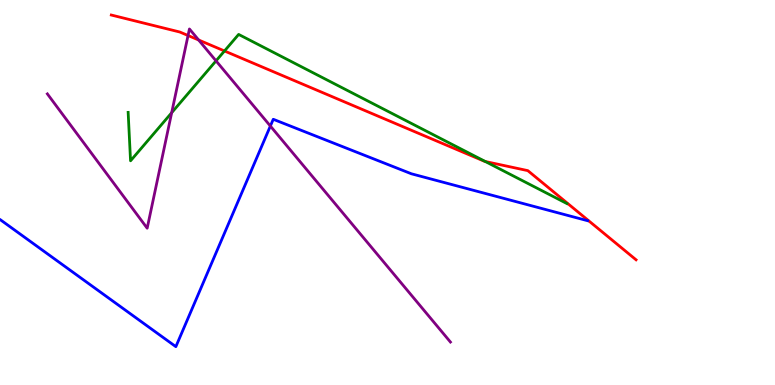[{'lines': ['blue', 'red'], 'intersections': []}, {'lines': ['green', 'red'], 'intersections': [{'x': 2.9, 'y': 8.68}, {'x': 6.26, 'y': 5.8}]}, {'lines': ['purple', 'red'], 'intersections': [{'x': 2.43, 'y': 9.08}, {'x': 2.56, 'y': 8.96}]}, {'lines': ['blue', 'green'], 'intersections': []}, {'lines': ['blue', 'purple'], 'intersections': [{'x': 3.49, 'y': 6.73}]}, {'lines': ['green', 'purple'], 'intersections': [{'x': 2.22, 'y': 7.07}, {'x': 2.79, 'y': 8.42}]}]